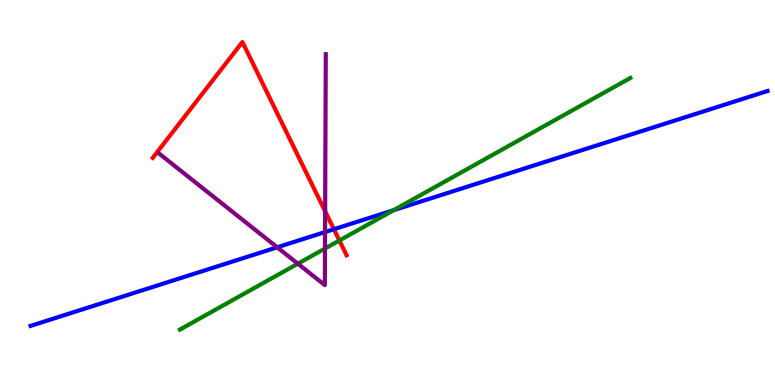[{'lines': ['blue', 'red'], 'intersections': [{'x': 4.31, 'y': 4.05}]}, {'lines': ['green', 'red'], 'intersections': [{'x': 4.38, 'y': 3.75}]}, {'lines': ['purple', 'red'], 'intersections': [{'x': 4.2, 'y': 4.51}]}, {'lines': ['blue', 'green'], 'intersections': [{'x': 5.08, 'y': 4.54}]}, {'lines': ['blue', 'purple'], 'intersections': [{'x': 3.58, 'y': 3.58}, {'x': 4.19, 'y': 3.97}]}, {'lines': ['green', 'purple'], 'intersections': [{'x': 3.84, 'y': 3.15}, {'x': 4.19, 'y': 3.54}]}]